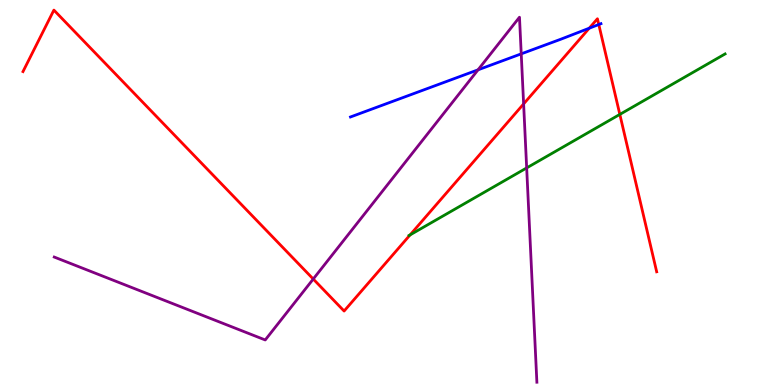[{'lines': ['blue', 'red'], 'intersections': [{'x': 7.6, 'y': 9.27}, {'x': 7.73, 'y': 9.36}]}, {'lines': ['green', 'red'], 'intersections': [{'x': 5.29, 'y': 3.9}, {'x': 8.0, 'y': 7.03}]}, {'lines': ['purple', 'red'], 'intersections': [{'x': 4.04, 'y': 2.75}, {'x': 6.76, 'y': 7.3}]}, {'lines': ['blue', 'green'], 'intersections': []}, {'lines': ['blue', 'purple'], 'intersections': [{'x': 6.17, 'y': 8.19}, {'x': 6.73, 'y': 8.6}]}, {'lines': ['green', 'purple'], 'intersections': [{'x': 6.8, 'y': 5.64}]}]